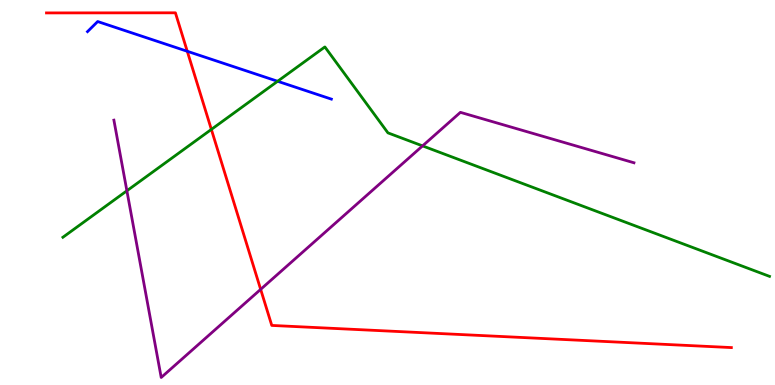[{'lines': ['blue', 'red'], 'intersections': [{'x': 2.42, 'y': 8.67}]}, {'lines': ['green', 'red'], 'intersections': [{'x': 2.73, 'y': 6.64}]}, {'lines': ['purple', 'red'], 'intersections': [{'x': 3.36, 'y': 2.48}]}, {'lines': ['blue', 'green'], 'intersections': [{'x': 3.58, 'y': 7.89}]}, {'lines': ['blue', 'purple'], 'intersections': []}, {'lines': ['green', 'purple'], 'intersections': [{'x': 1.64, 'y': 5.04}, {'x': 5.45, 'y': 6.21}]}]